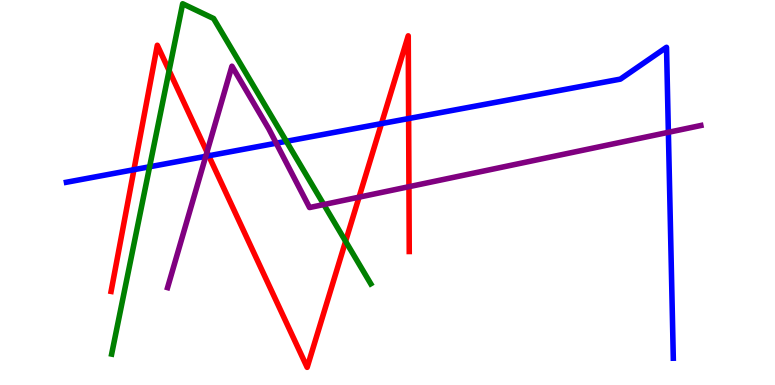[{'lines': ['blue', 'red'], 'intersections': [{'x': 1.73, 'y': 5.59}, {'x': 2.69, 'y': 5.95}, {'x': 4.92, 'y': 6.79}, {'x': 5.27, 'y': 6.92}]}, {'lines': ['green', 'red'], 'intersections': [{'x': 2.18, 'y': 8.17}, {'x': 4.46, 'y': 3.73}]}, {'lines': ['purple', 'red'], 'intersections': [{'x': 2.67, 'y': 6.05}, {'x': 4.63, 'y': 4.88}, {'x': 5.28, 'y': 5.15}]}, {'lines': ['blue', 'green'], 'intersections': [{'x': 1.93, 'y': 5.67}, {'x': 3.69, 'y': 6.33}]}, {'lines': ['blue', 'purple'], 'intersections': [{'x': 2.65, 'y': 5.94}, {'x': 3.56, 'y': 6.28}, {'x': 8.62, 'y': 6.56}]}, {'lines': ['green', 'purple'], 'intersections': [{'x': 4.18, 'y': 4.69}]}]